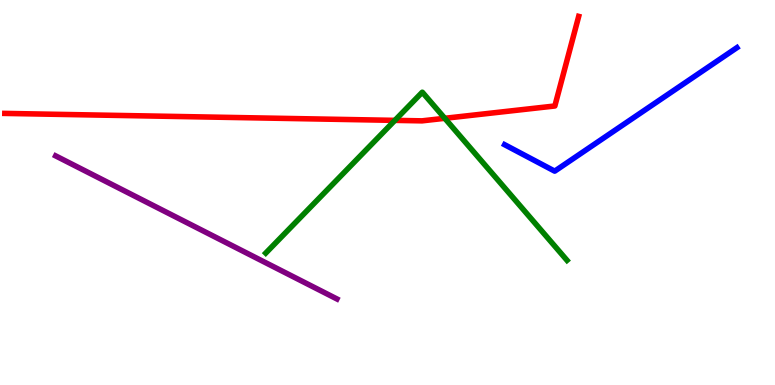[{'lines': ['blue', 'red'], 'intersections': []}, {'lines': ['green', 'red'], 'intersections': [{'x': 5.1, 'y': 6.87}, {'x': 5.74, 'y': 6.93}]}, {'lines': ['purple', 'red'], 'intersections': []}, {'lines': ['blue', 'green'], 'intersections': []}, {'lines': ['blue', 'purple'], 'intersections': []}, {'lines': ['green', 'purple'], 'intersections': []}]